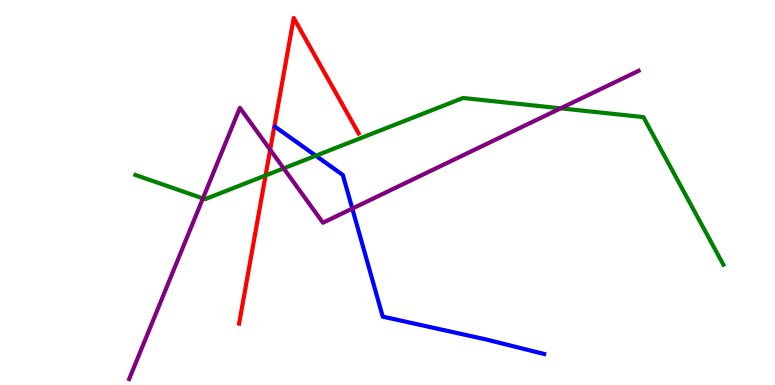[{'lines': ['blue', 'red'], 'intersections': []}, {'lines': ['green', 'red'], 'intersections': [{'x': 3.43, 'y': 5.44}]}, {'lines': ['purple', 'red'], 'intersections': [{'x': 3.49, 'y': 6.11}]}, {'lines': ['blue', 'green'], 'intersections': [{'x': 4.08, 'y': 5.96}]}, {'lines': ['blue', 'purple'], 'intersections': [{'x': 4.55, 'y': 4.58}]}, {'lines': ['green', 'purple'], 'intersections': [{'x': 2.62, 'y': 4.85}, {'x': 3.66, 'y': 5.63}, {'x': 7.23, 'y': 7.19}]}]